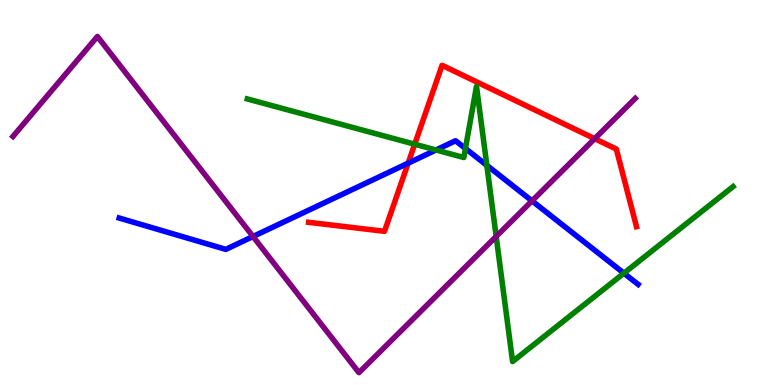[{'lines': ['blue', 'red'], 'intersections': [{'x': 5.27, 'y': 5.76}]}, {'lines': ['green', 'red'], 'intersections': [{'x': 5.35, 'y': 6.25}]}, {'lines': ['purple', 'red'], 'intersections': [{'x': 7.67, 'y': 6.4}]}, {'lines': ['blue', 'green'], 'intersections': [{'x': 5.63, 'y': 6.1}, {'x': 6.01, 'y': 6.14}, {'x': 6.28, 'y': 5.71}, {'x': 8.05, 'y': 2.9}]}, {'lines': ['blue', 'purple'], 'intersections': [{'x': 3.26, 'y': 3.86}, {'x': 6.86, 'y': 4.78}]}, {'lines': ['green', 'purple'], 'intersections': [{'x': 6.4, 'y': 3.86}]}]